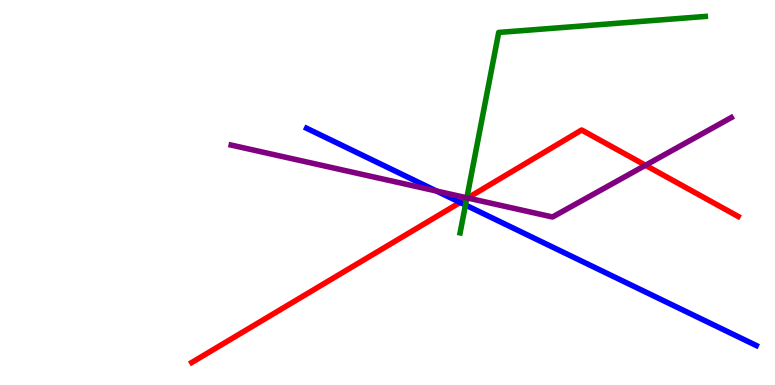[{'lines': ['blue', 'red'], 'intersections': [{'x': 5.94, 'y': 4.74}]}, {'lines': ['green', 'red'], 'intersections': [{'x': 6.02, 'y': 4.84}]}, {'lines': ['purple', 'red'], 'intersections': [{'x': 6.03, 'y': 4.86}, {'x': 8.33, 'y': 5.71}]}, {'lines': ['blue', 'green'], 'intersections': [{'x': 6.01, 'y': 4.68}]}, {'lines': ['blue', 'purple'], 'intersections': [{'x': 5.63, 'y': 5.04}]}, {'lines': ['green', 'purple'], 'intersections': [{'x': 6.02, 'y': 4.86}]}]